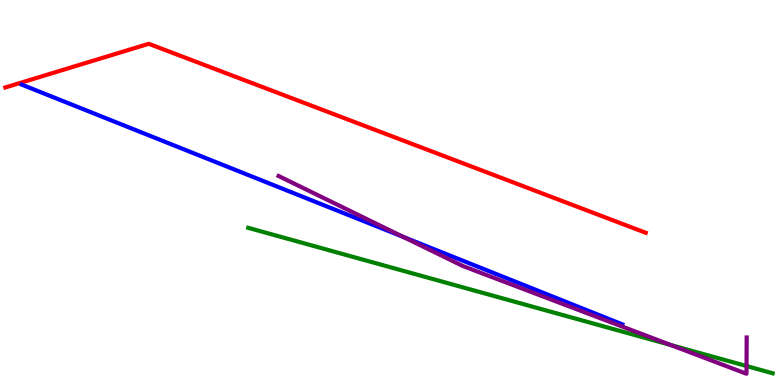[{'lines': ['blue', 'red'], 'intersections': []}, {'lines': ['green', 'red'], 'intersections': []}, {'lines': ['purple', 'red'], 'intersections': []}, {'lines': ['blue', 'green'], 'intersections': []}, {'lines': ['blue', 'purple'], 'intersections': [{'x': 5.2, 'y': 3.85}]}, {'lines': ['green', 'purple'], 'intersections': [{'x': 8.66, 'y': 1.04}, {'x': 9.63, 'y': 0.493}]}]